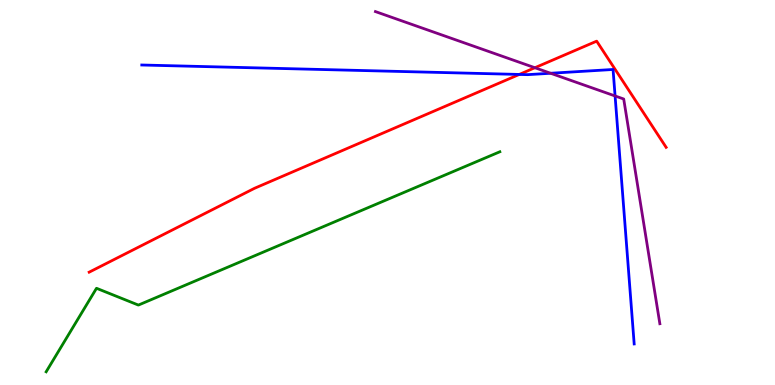[{'lines': ['blue', 'red'], 'intersections': [{'x': 6.7, 'y': 8.07}]}, {'lines': ['green', 'red'], 'intersections': []}, {'lines': ['purple', 'red'], 'intersections': [{'x': 6.9, 'y': 8.24}]}, {'lines': ['blue', 'green'], 'intersections': []}, {'lines': ['blue', 'purple'], 'intersections': [{'x': 7.1, 'y': 8.1}, {'x': 7.94, 'y': 7.51}]}, {'lines': ['green', 'purple'], 'intersections': []}]